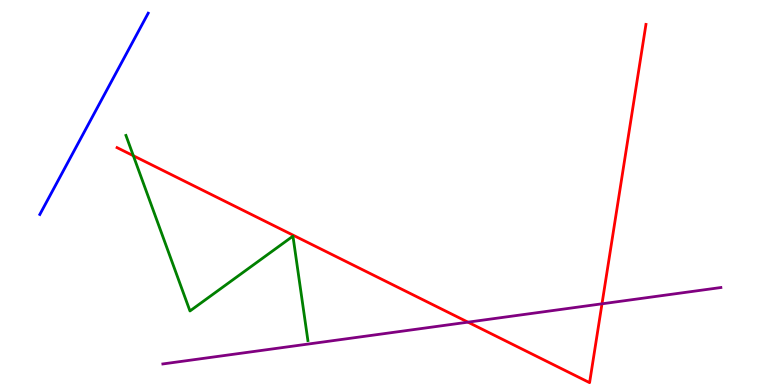[{'lines': ['blue', 'red'], 'intersections': []}, {'lines': ['green', 'red'], 'intersections': [{'x': 1.72, 'y': 5.96}]}, {'lines': ['purple', 'red'], 'intersections': [{'x': 6.04, 'y': 1.63}, {'x': 7.77, 'y': 2.11}]}, {'lines': ['blue', 'green'], 'intersections': []}, {'lines': ['blue', 'purple'], 'intersections': []}, {'lines': ['green', 'purple'], 'intersections': []}]